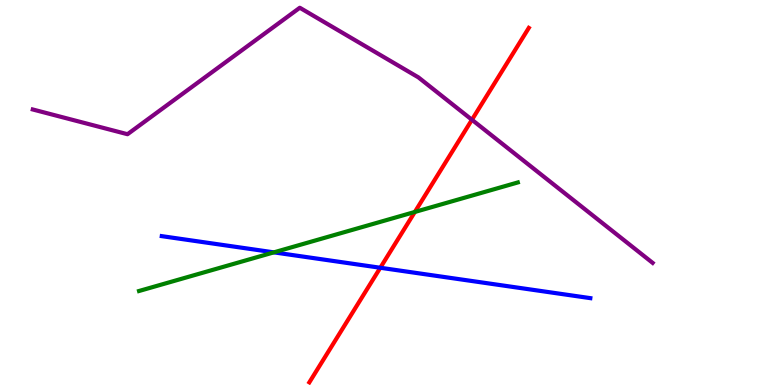[{'lines': ['blue', 'red'], 'intersections': [{'x': 4.91, 'y': 3.05}]}, {'lines': ['green', 'red'], 'intersections': [{'x': 5.35, 'y': 4.49}]}, {'lines': ['purple', 'red'], 'intersections': [{'x': 6.09, 'y': 6.89}]}, {'lines': ['blue', 'green'], 'intersections': [{'x': 3.53, 'y': 3.45}]}, {'lines': ['blue', 'purple'], 'intersections': []}, {'lines': ['green', 'purple'], 'intersections': []}]